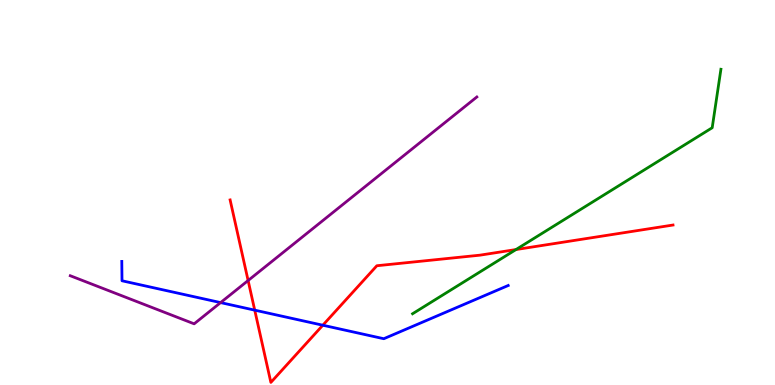[{'lines': ['blue', 'red'], 'intersections': [{'x': 3.29, 'y': 1.94}, {'x': 4.17, 'y': 1.55}]}, {'lines': ['green', 'red'], 'intersections': [{'x': 6.66, 'y': 3.52}]}, {'lines': ['purple', 'red'], 'intersections': [{'x': 3.2, 'y': 2.71}]}, {'lines': ['blue', 'green'], 'intersections': []}, {'lines': ['blue', 'purple'], 'intersections': [{'x': 2.85, 'y': 2.14}]}, {'lines': ['green', 'purple'], 'intersections': []}]